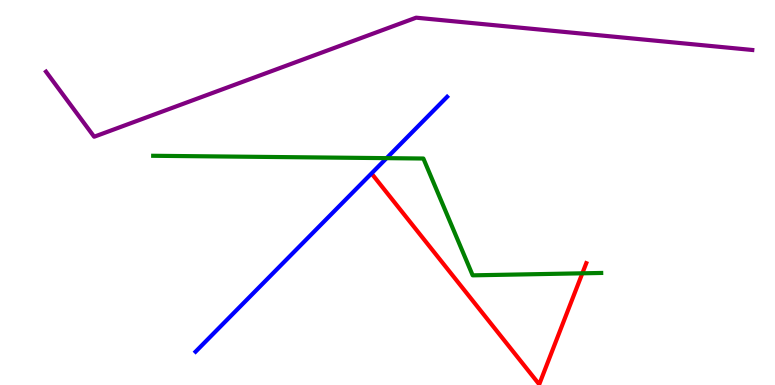[{'lines': ['blue', 'red'], 'intersections': []}, {'lines': ['green', 'red'], 'intersections': [{'x': 7.51, 'y': 2.9}]}, {'lines': ['purple', 'red'], 'intersections': []}, {'lines': ['blue', 'green'], 'intersections': [{'x': 4.99, 'y': 5.89}]}, {'lines': ['blue', 'purple'], 'intersections': []}, {'lines': ['green', 'purple'], 'intersections': []}]